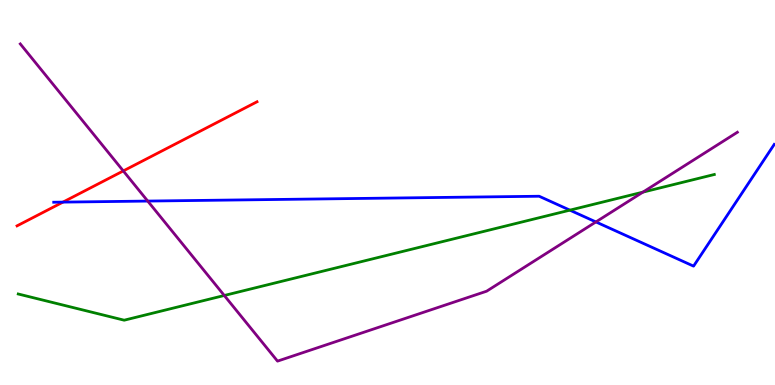[{'lines': ['blue', 'red'], 'intersections': [{'x': 0.812, 'y': 4.75}]}, {'lines': ['green', 'red'], 'intersections': []}, {'lines': ['purple', 'red'], 'intersections': [{'x': 1.59, 'y': 5.56}]}, {'lines': ['blue', 'green'], 'intersections': [{'x': 7.35, 'y': 4.54}]}, {'lines': ['blue', 'purple'], 'intersections': [{'x': 1.91, 'y': 4.78}, {'x': 7.69, 'y': 4.24}]}, {'lines': ['green', 'purple'], 'intersections': [{'x': 2.89, 'y': 2.33}, {'x': 8.3, 'y': 5.01}]}]